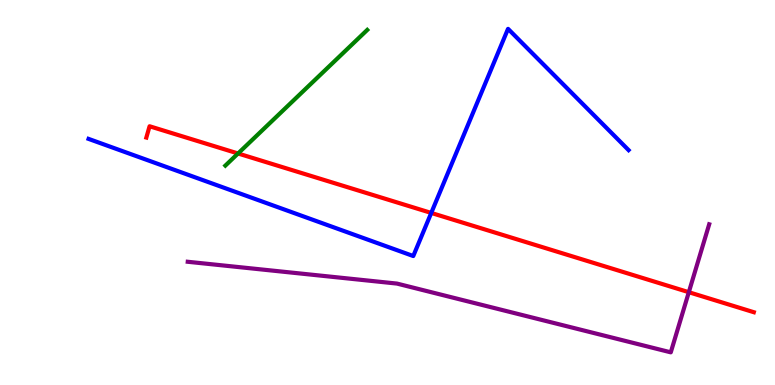[{'lines': ['blue', 'red'], 'intersections': [{'x': 5.56, 'y': 4.47}]}, {'lines': ['green', 'red'], 'intersections': [{'x': 3.07, 'y': 6.01}]}, {'lines': ['purple', 'red'], 'intersections': [{'x': 8.89, 'y': 2.41}]}, {'lines': ['blue', 'green'], 'intersections': []}, {'lines': ['blue', 'purple'], 'intersections': []}, {'lines': ['green', 'purple'], 'intersections': []}]